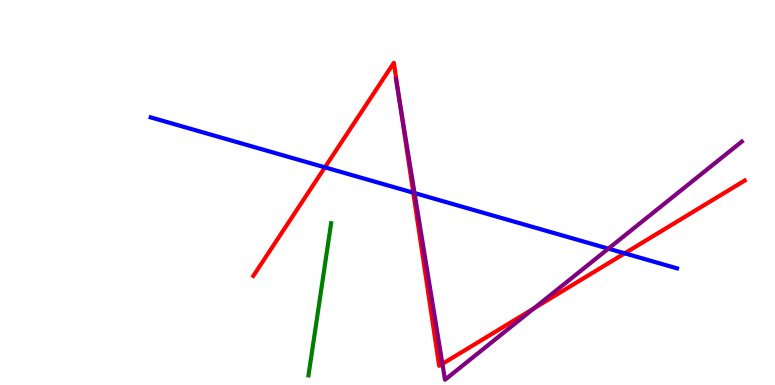[{'lines': ['blue', 'red'], 'intersections': [{'x': 4.19, 'y': 5.65}, {'x': 5.33, 'y': 5.0}, {'x': 8.06, 'y': 3.42}]}, {'lines': ['green', 'red'], 'intersections': []}, {'lines': ['purple', 'red'], 'intersections': [{'x': 5.16, 'y': 7.35}, {'x': 5.71, 'y': 0.549}, {'x': 6.89, 'y': 1.99}]}, {'lines': ['blue', 'green'], 'intersections': []}, {'lines': ['blue', 'purple'], 'intersections': [{'x': 5.35, 'y': 4.99}, {'x': 7.85, 'y': 3.54}]}, {'lines': ['green', 'purple'], 'intersections': []}]